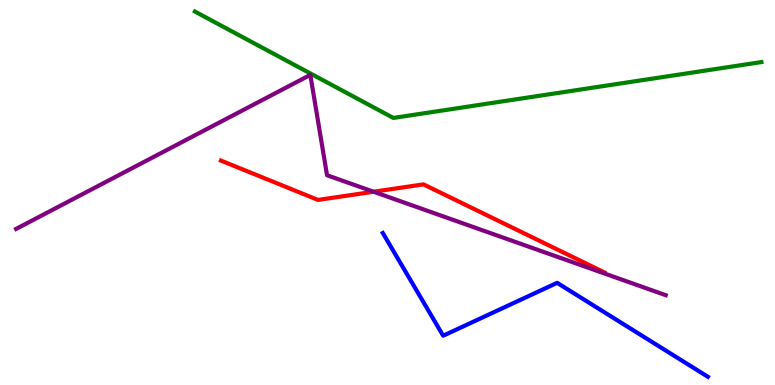[{'lines': ['blue', 'red'], 'intersections': []}, {'lines': ['green', 'red'], 'intersections': []}, {'lines': ['purple', 'red'], 'intersections': [{'x': 4.82, 'y': 5.02}]}, {'lines': ['blue', 'green'], 'intersections': []}, {'lines': ['blue', 'purple'], 'intersections': []}, {'lines': ['green', 'purple'], 'intersections': []}]